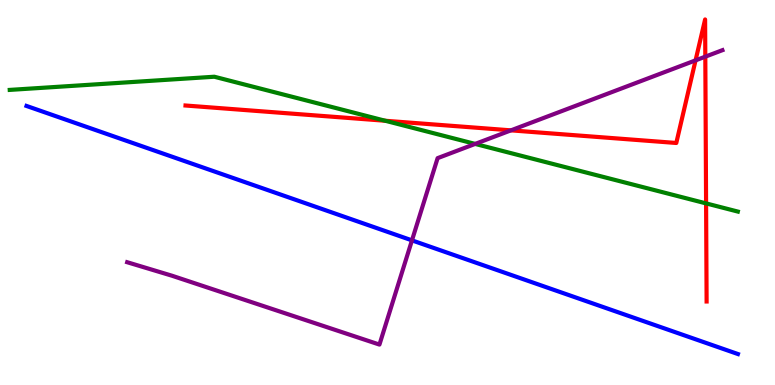[{'lines': ['blue', 'red'], 'intersections': []}, {'lines': ['green', 'red'], 'intersections': [{'x': 4.97, 'y': 6.86}, {'x': 9.11, 'y': 4.72}]}, {'lines': ['purple', 'red'], 'intersections': [{'x': 6.59, 'y': 6.61}, {'x': 8.98, 'y': 8.43}, {'x': 9.1, 'y': 8.53}]}, {'lines': ['blue', 'green'], 'intersections': []}, {'lines': ['blue', 'purple'], 'intersections': [{'x': 5.32, 'y': 3.76}]}, {'lines': ['green', 'purple'], 'intersections': [{'x': 6.13, 'y': 6.26}]}]